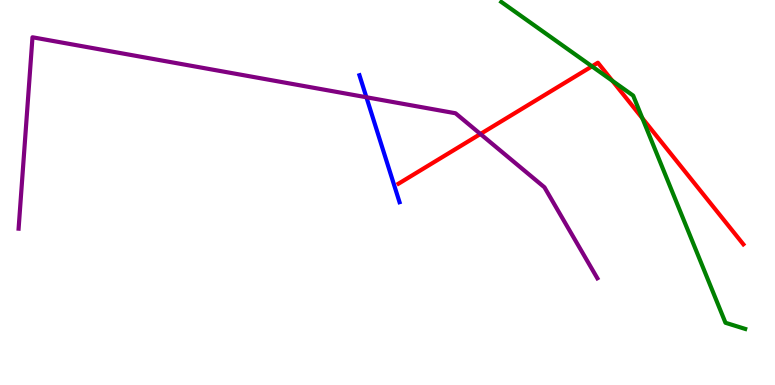[{'lines': ['blue', 'red'], 'intersections': []}, {'lines': ['green', 'red'], 'intersections': [{'x': 7.64, 'y': 8.28}, {'x': 7.9, 'y': 7.9}, {'x': 8.29, 'y': 6.93}]}, {'lines': ['purple', 'red'], 'intersections': [{'x': 6.2, 'y': 6.52}]}, {'lines': ['blue', 'green'], 'intersections': []}, {'lines': ['blue', 'purple'], 'intersections': [{'x': 4.73, 'y': 7.47}]}, {'lines': ['green', 'purple'], 'intersections': []}]